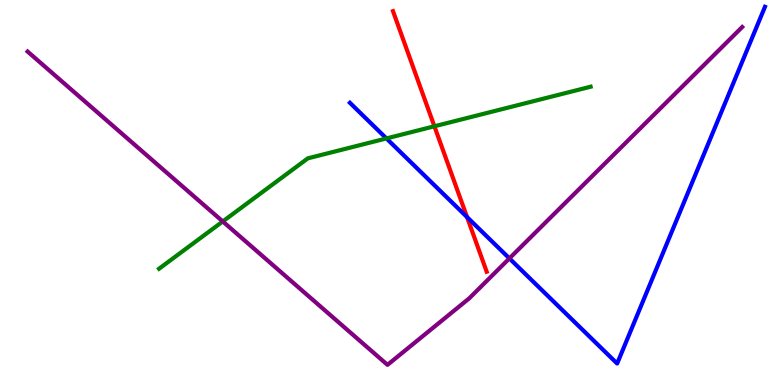[{'lines': ['blue', 'red'], 'intersections': [{'x': 6.03, 'y': 4.36}]}, {'lines': ['green', 'red'], 'intersections': [{'x': 5.61, 'y': 6.72}]}, {'lines': ['purple', 'red'], 'intersections': []}, {'lines': ['blue', 'green'], 'intersections': [{'x': 4.99, 'y': 6.4}]}, {'lines': ['blue', 'purple'], 'intersections': [{'x': 6.57, 'y': 3.29}]}, {'lines': ['green', 'purple'], 'intersections': [{'x': 2.87, 'y': 4.25}]}]